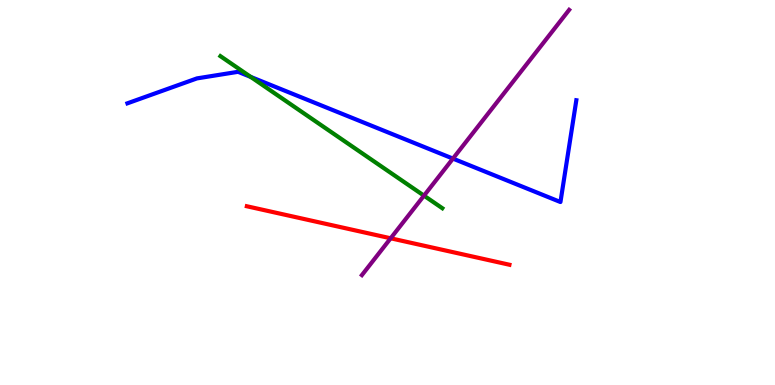[{'lines': ['blue', 'red'], 'intersections': []}, {'lines': ['green', 'red'], 'intersections': []}, {'lines': ['purple', 'red'], 'intersections': [{'x': 5.04, 'y': 3.81}]}, {'lines': ['blue', 'green'], 'intersections': [{'x': 3.24, 'y': 8.0}]}, {'lines': ['blue', 'purple'], 'intersections': [{'x': 5.84, 'y': 5.88}]}, {'lines': ['green', 'purple'], 'intersections': [{'x': 5.47, 'y': 4.92}]}]